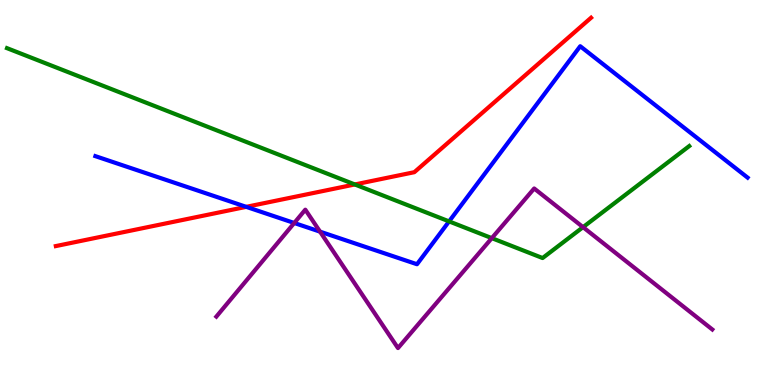[{'lines': ['blue', 'red'], 'intersections': [{'x': 3.18, 'y': 4.63}]}, {'lines': ['green', 'red'], 'intersections': [{'x': 4.58, 'y': 5.21}]}, {'lines': ['purple', 'red'], 'intersections': []}, {'lines': ['blue', 'green'], 'intersections': [{'x': 5.79, 'y': 4.25}]}, {'lines': ['blue', 'purple'], 'intersections': [{'x': 3.8, 'y': 4.21}, {'x': 4.13, 'y': 3.98}]}, {'lines': ['green', 'purple'], 'intersections': [{'x': 6.35, 'y': 3.81}, {'x': 7.52, 'y': 4.1}]}]